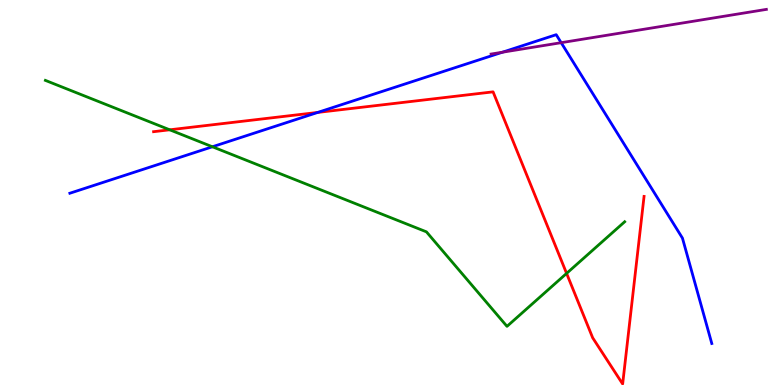[{'lines': ['blue', 'red'], 'intersections': [{'x': 4.1, 'y': 7.08}]}, {'lines': ['green', 'red'], 'intersections': [{'x': 2.19, 'y': 6.63}, {'x': 7.31, 'y': 2.9}]}, {'lines': ['purple', 'red'], 'intersections': []}, {'lines': ['blue', 'green'], 'intersections': [{'x': 2.74, 'y': 6.19}]}, {'lines': ['blue', 'purple'], 'intersections': [{'x': 6.48, 'y': 8.64}, {'x': 7.24, 'y': 8.89}]}, {'lines': ['green', 'purple'], 'intersections': []}]